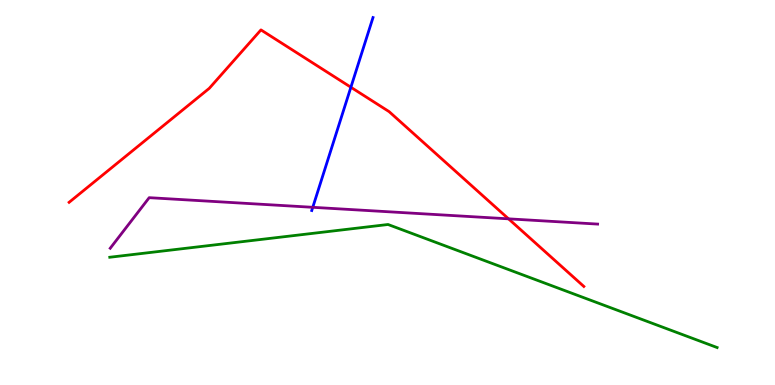[{'lines': ['blue', 'red'], 'intersections': [{'x': 4.53, 'y': 7.73}]}, {'lines': ['green', 'red'], 'intersections': []}, {'lines': ['purple', 'red'], 'intersections': [{'x': 6.56, 'y': 4.32}]}, {'lines': ['blue', 'green'], 'intersections': []}, {'lines': ['blue', 'purple'], 'intersections': [{'x': 4.04, 'y': 4.62}]}, {'lines': ['green', 'purple'], 'intersections': []}]